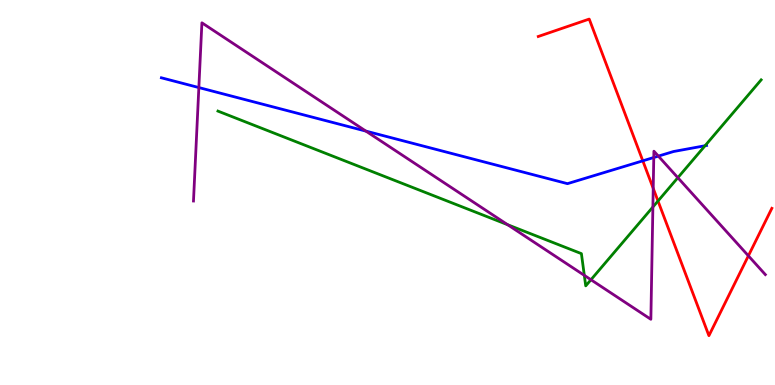[{'lines': ['blue', 'red'], 'intersections': [{'x': 8.29, 'y': 5.82}]}, {'lines': ['green', 'red'], 'intersections': [{'x': 8.49, 'y': 4.78}]}, {'lines': ['purple', 'red'], 'intersections': [{'x': 8.43, 'y': 5.11}, {'x': 9.66, 'y': 3.36}]}, {'lines': ['blue', 'green'], 'intersections': [{'x': 9.1, 'y': 6.21}]}, {'lines': ['blue', 'purple'], 'intersections': [{'x': 2.57, 'y': 7.73}, {'x': 4.72, 'y': 6.59}, {'x': 8.44, 'y': 5.91}, {'x': 8.5, 'y': 5.95}]}, {'lines': ['green', 'purple'], 'intersections': [{'x': 6.55, 'y': 4.16}, {'x': 7.54, 'y': 2.85}, {'x': 7.63, 'y': 2.73}, {'x': 8.42, 'y': 4.62}, {'x': 8.75, 'y': 5.38}]}]